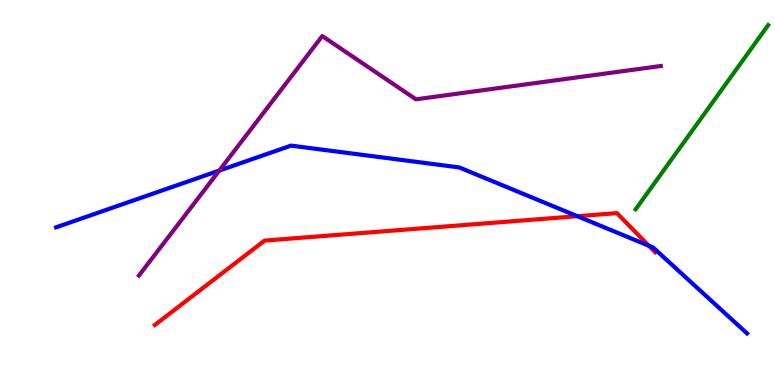[{'lines': ['blue', 'red'], 'intersections': [{'x': 7.45, 'y': 4.38}, {'x': 8.37, 'y': 3.62}]}, {'lines': ['green', 'red'], 'intersections': []}, {'lines': ['purple', 'red'], 'intersections': []}, {'lines': ['blue', 'green'], 'intersections': []}, {'lines': ['blue', 'purple'], 'intersections': [{'x': 2.83, 'y': 5.57}]}, {'lines': ['green', 'purple'], 'intersections': []}]